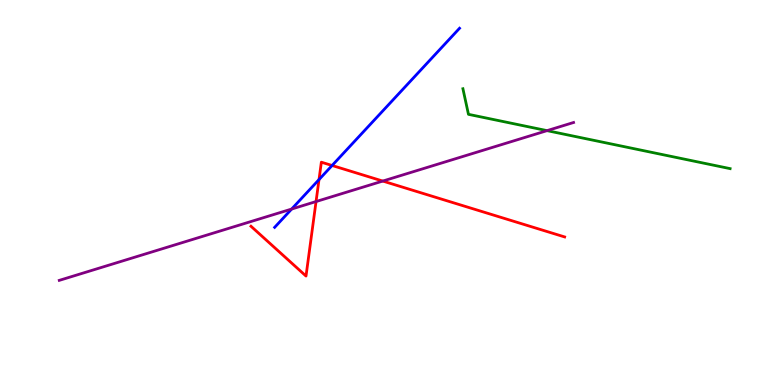[{'lines': ['blue', 'red'], 'intersections': [{'x': 4.12, 'y': 5.34}, {'x': 4.29, 'y': 5.7}]}, {'lines': ['green', 'red'], 'intersections': []}, {'lines': ['purple', 'red'], 'intersections': [{'x': 4.08, 'y': 4.76}, {'x': 4.94, 'y': 5.3}]}, {'lines': ['blue', 'green'], 'intersections': []}, {'lines': ['blue', 'purple'], 'intersections': [{'x': 3.76, 'y': 4.57}]}, {'lines': ['green', 'purple'], 'intersections': [{'x': 7.06, 'y': 6.61}]}]